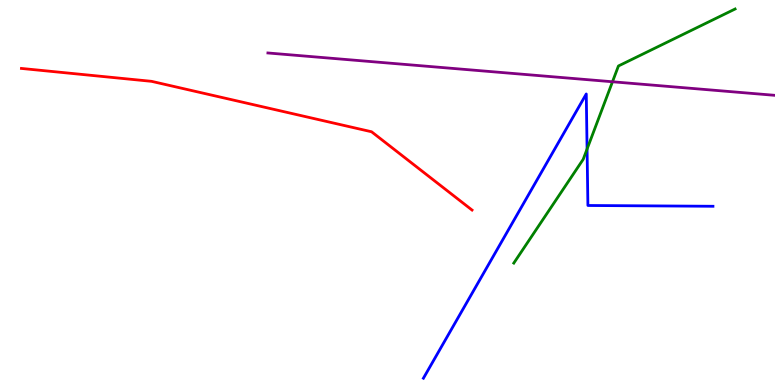[{'lines': ['blue', 'red'], 'intersections': []}, {'lines': ['green', 'red'], 'intersections': []}, {'lines': ['purple', 'red'], 'intersections': []}, {'lines': ['blue', 'green'], 'intersections': [{'x': 7.58, 'y': 6.13}]}, {'lines': ['blue', 'purple'], 'intersections': []}, {'lines': ['green', 'purple'], 'intersections': [{'x': 7.9, 'y': 7.88}]}]